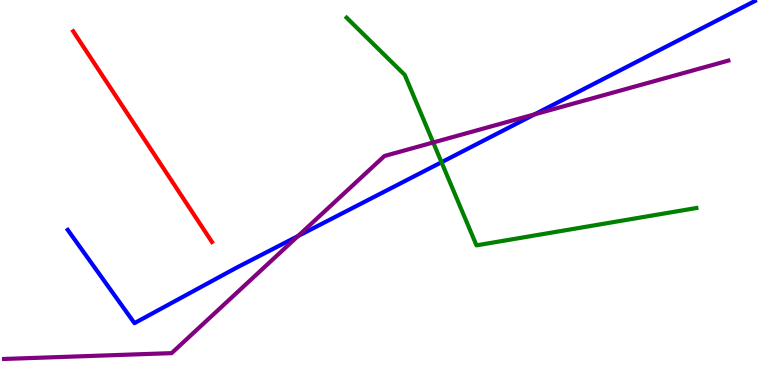[{'lines': ['blue', 'red'], 'intersections': []}, {'lines': ['green', 'red'], 'intersections': []}, {'lines': ['purple', 'red'], 'intersections': []}, {'lines': ['blue', 'green'], 'intersections': [{'x': 5.7, 'y': 5.79}]}, {'lines': ['blue', 'purple'], 'intersections': [{'x': 3.84, 'y': 3.87}, {'x': 6.9, 'y': 7.03}]}, {'lines': ['green', 'purple'], 'intersections': [{'x': 5.59, 'y': 6.3}]}]